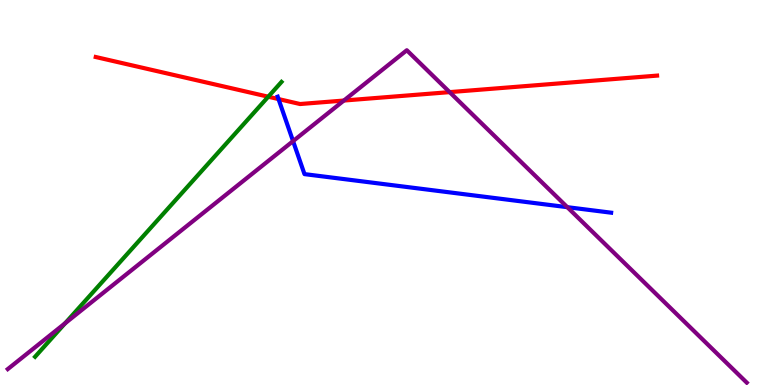[{'lines': ['blue', 'red'], 'intersections': [{'x': 3.59, 'y': 7.43}]}, {'lines': ['green', 'red'], 'intersections': [{'x': 3.46, 'y': 7.49}]}, {'lines': ['purple', 'red'], 'intersections': [{'x': 4.44, 'y': 7.39}, {'x': 5.8, 'y': 7.61}]}, {'lines': ['blue', 'green'], 'intersections': []}, {'lines': ['blue', 'purple'], 'intersections': [{'x': 3.78, 'y': 6.33}, {'x': 7.32, 'y': 4.62}]}, {'lines': ['green', 'purple'], 'intersections': [{'x': 0.84, 'y': 1.6}]}]